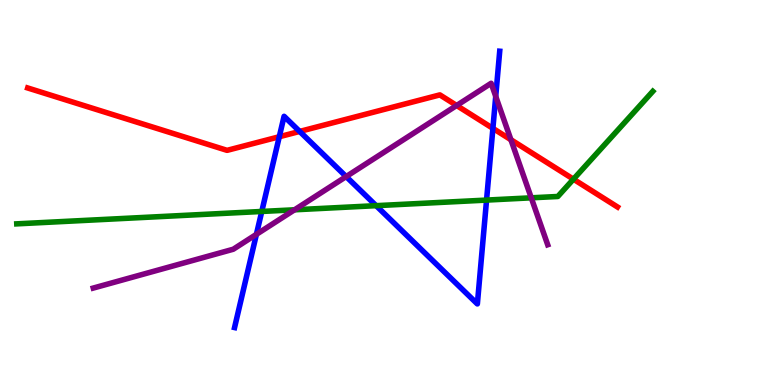[{'lines': ['blue', 'red'], 'intersections': [{'x': 3.6, 'y': 6.45}, {'x': 3.87, 'y': 6.59}, {'x': 6.36, 'y': 6.67}]}, {'lines': ['green', 'red'], 'intersections': [{'x': 7.4, 'y': 5.35}]}, {'lines': ['purple', 'red'], 'intersections': [{'x': 5.89, 'y': 7.26}, {'x': 6.59, 'y': 6.37}]}, {'lines': ['blue', 'green'], 'intersections': [{'x': 3.38, 'y': 4.51}, {'x': 4.85, 'y': 4.66}, {'x': 6.28, 'y': 4.8}]}, {'lines': ['blue', 'purple'], 'intersections': [{'x': 3.31, 'y': 3.91}, {'x': 4.47, 'y': 5.41}, {'x': 6.4, 'y': 7.5}]}, {'lines': ['green', 'purple'], 'intersections': [{'x': 3.8, 'y': 4.55}, {'x': 6.86, 'y': 4.86}]}]